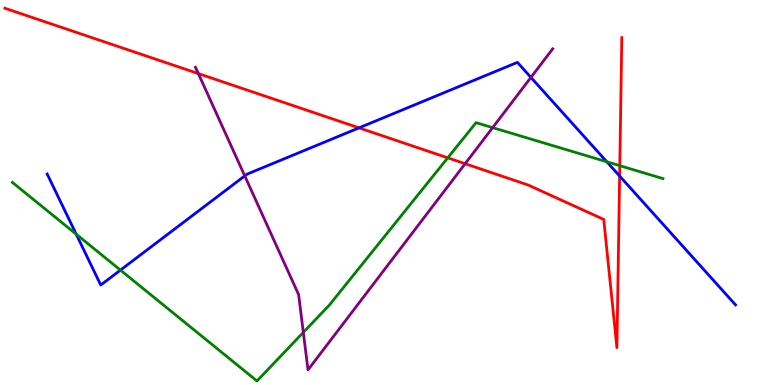[{'lines': ['blue', 'red'], 'intersections': [{'x': 4.63, 'y': 6.68}, {'x': 8.0, 'y': 5.43}]}, {'lines': ['green', 'red'], 'intersections': [{'x': 5.78, 'y': 5.9}, {'x': 8.0, 'y': 5.7}]}, {'lines': ['purple', 'red'], 'intersections': [{'x': 2.56, 'y': 8.09}, {'x': 6.0, 'y': 5.75}]}, {'lines': ['blue', 'green'], 'intersections': [{'x': 0.983, 'y': 3.92}, {'x': 1.55, 'y': 2.98}, {'x': 7.83, 'y': 5.8}]}, {'lines': ['blue', 'purple'], 'intersections': [{'x': 3.16, 'y': 5.43}, {'x': 6.85, 'y': 7.99}]}, {'lines': ['green', 'purple'], 'intersections': [{'x': 3.91, 'y': 1.37}, {'x': 6.36, 'y': 6.68}]}]